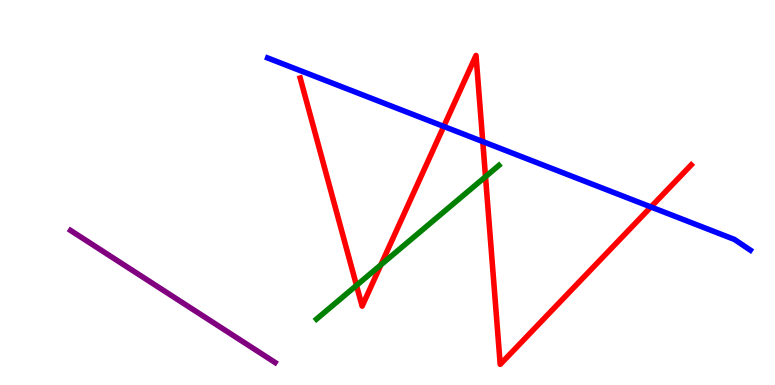[{'lines': ['blue', 'red'], 'intersections': [{'x': 5.73, 'y': 6.72}, {'x': 6.23, 'y': 6.32}, {'x': 8.4, 'y': 4.62}]}, {'lines': ['green', 'red'], 'intersections': [{'x': 4.6, 'y': 2.59}, {'x': 4.91, 'y': 3.12}, {'x': 6.26, 'y': 5.41}]}, {'lines': ['purple', 'red'], 'intersections': []}, {'lines': ['blue', 'green'], 'intersections': []}, {'lines': ['blue', 'purple'], 'intersections': []}, {'lines': ['green', 'purple'], 'intersections': []}]